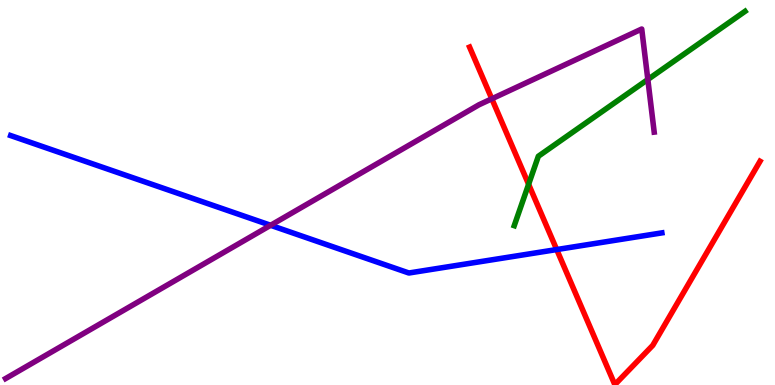[{'lines': ['blue', 'red'], 'intersections': [{'x': 7.18, 'y': 3.52}]}, {'lines': ['green', 'red'], 'intersections': [{'x': 6.82, 'y': 5.21}]}, {'lines': ['purple', 'red'], 'intersections': [{'x': 6.35, 'y': 7.43}]}, {'lines': ['blue', 'green'], 'intersections': []}, {'lines': ['blue', 'purple'], 'intersections': [{'x': 3.49, 'y': 4.15}]}, {'lines': ['green', 'purple'], 'intersections': [{'x': 8.36, 'y': 7.94}]}]